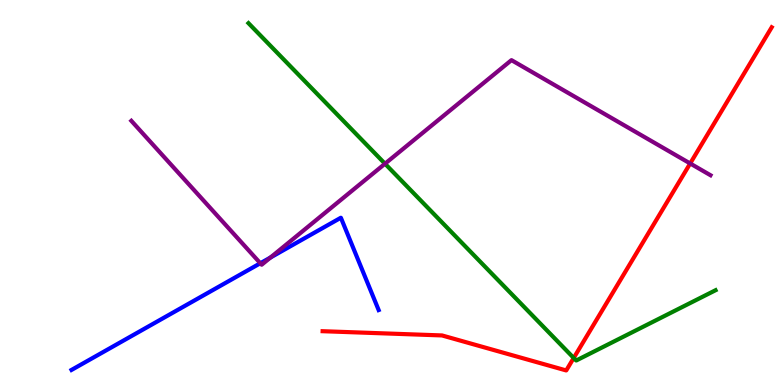[{'lines': ['blue', 'red'], 'intersections': []}, {'lines': ['green', 'red'], 'intersections': [{'x': 7.4, 'y': 0.702}]}, {'lines': ['purple', 'red'], 'intersections': [{'x': 8.91, 'y': 5.75}]}, {'lines': ['blue', 'green'], 'intersections': []}, {'lines': ['blue', 'purple'], 'intersections': [{'x': 3.36, 'y': 3.16}, {'x': 3.49, 'y': 3.31}]}, {'lines': ['green', 'purple'], 'intersections': [{'x': 4.97, 'y': 5.75}]}]